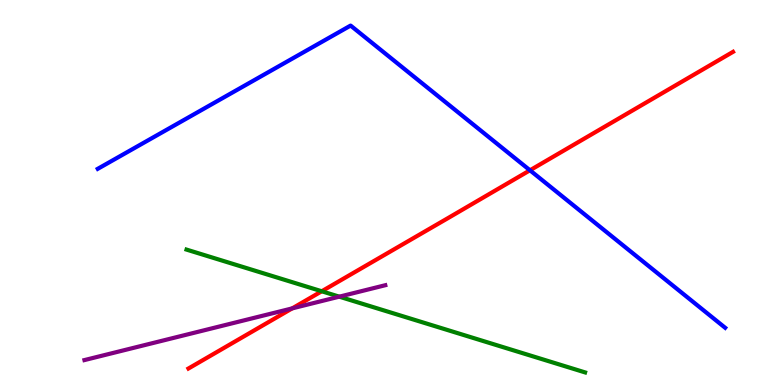[{'lines': ['blue', 'red'], 'intersections': [{'x': 6.84, 'y': 5.58}]}, {'lines': ['green', 'red'], 'intersections': [{'x': 4.15, 'y': 2.43}]}, {'lines': ['purple', 'red'], 'intersections': [{'x': 3.77, 'y': 1.99}]}, {'lines': ['blue', 'green'], 'intersections': []}, {'lines': ['blue', 'purple'], 'intersections': []}, {'lines': ['green', 'purple'], 'intersections': [{'x': 4.38, 'y': 2.29}]}]